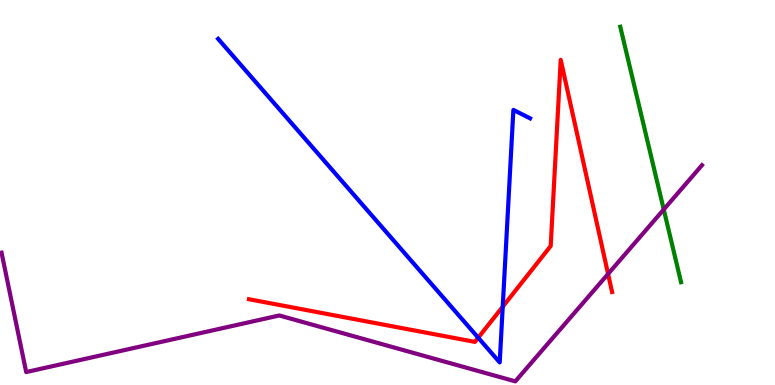[{'lines': ['blue', 'red'], 'intersections': [{'x': 6.17, 'y': 1.23}, {'x': 6.49, 'y': 2.03}]}, {'lines': ['green', 'red'], 'intersections': []}, {'lines': ['purple', 'red'], 'intersections': [{'x': 7.85, 'y': 2.88}]}, {'lines': ['blue', 'green'], 'intersections': []}, {'lines': ['blue', 'purple'], 'intersections': []}, {'lines': ['green', 'purple'], 'intersections': [{'x': 8.56, 'y': 4.56}]}]